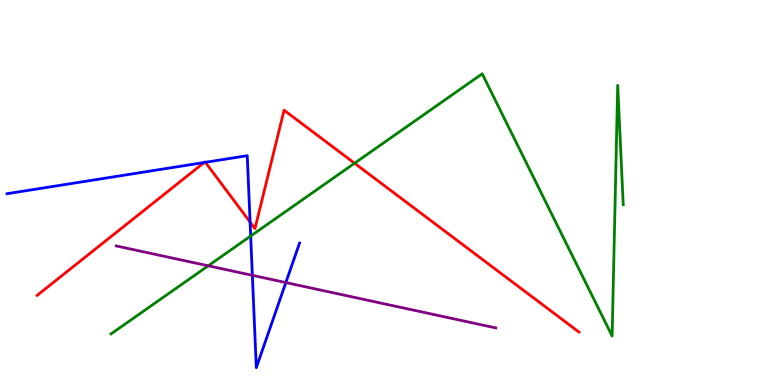[{'lines': ['blue', 'red'], 'intersections': [{'x': 2.63, 'y': 5.78}, {'x': 2.65, 'y': 5.78}, {'x': 3.23, 'y': 4.23}]}, {'lines': ['green', 'red'], 'intersections': [{'x': 4.58, 'y': 5.76}]}, {'lines': ['purple', 'red'], 'intersections': []}, {'lines': ['blue', 'green'], 'intersections': [{'x': 3.23, 'y': 3.87}]}, {'lines': ['blue', 'purple'], 'intersections': [{'x': 3.26, 'y': 2.85}, {'x': 3.69, 'y': 2.66}]}, {'lines': ['green', 'purple'], 'intersections': [{'x': 2.69, 'y': 3.1}]}]